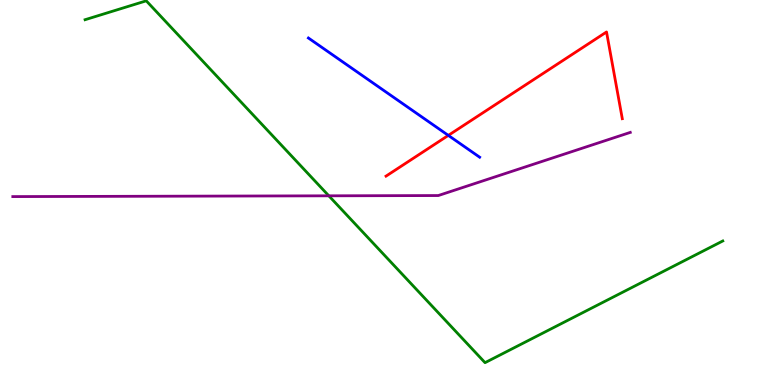[{'lines': ['blue', 'red'], 'intersections': [{'x': 5.78, 'y': 6.48}]}, {'lines': ['green', 'red'], 'intersections': []}, {'lines': ['purple', 'red'], 'intersections': []}, {'lines': ['blue', 'green'], 'intersections': []}, {'lines': ['blue', 'purple'], 'intersections': []}, {'lines': ['green', 'purple'], 'intersections': [{'x': 4.24, 'y': 4.91}]}]